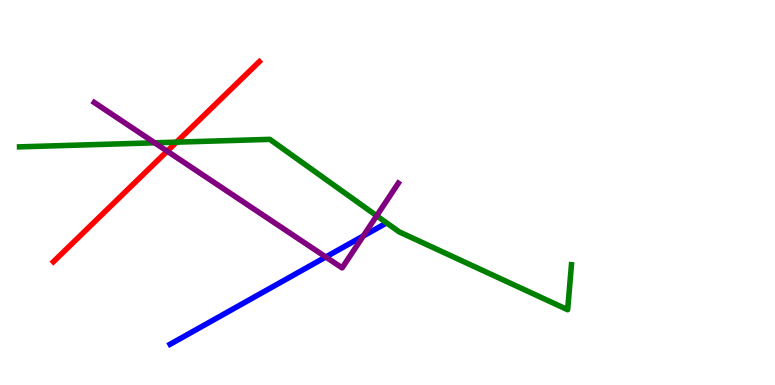[{'lines': ['blue', 'red'], 'intersections': []}, {'lines': ['green', 'red'], 'intersections': [{'x': 2.28, 'y': 6.31}]}, {'lines': ['purple', 'red'], 'intersections': [{'x': 2.16, 'y': 6.07}]}, {'lines': ['blue', 'green'], 'intersections': []}, {'lines': ['blue', 'purple'], 'intersections': [{'x': 4.2, 'y': 3.32}, {'x': 4.69, 'y': 3.87}]}, {'lines': ['green', 'purple'], 'intersections': [{'x': 2.0, 'y': 6.29}, {'x': 4.86, 'y': 4.4}]}]